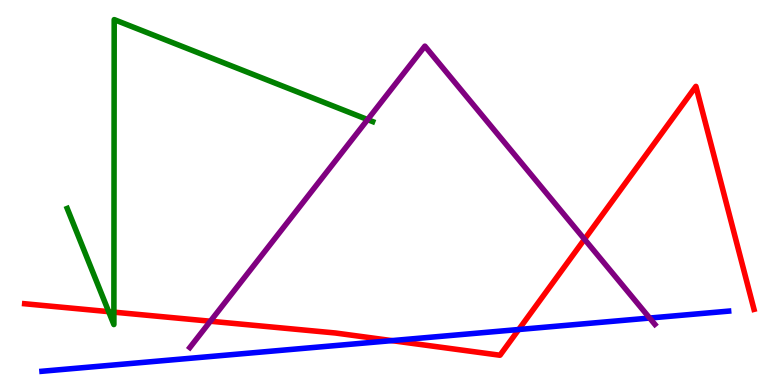[{'lines': ['blue', 'red'], 'intersections': [{'x': 5.06, 'y': 1.15}, {'x': 6.69, 'y': 1.44}]}, {'lines': ['green', 'red'], 'intersections': [{'x': 1.4, 'y': 1.91}, {'x': 1.47, 'y': 1.89}]}, {'lines': ['purple', 'red'], 'intersections': [{'x': 2.71, 'y': 1.66}, {'x': 7.54, 'y': 3.79}]}, {'lines': ['blue', 'green'], 'intersections': []}, {'lines': ['blue', 'purple'], 'intersections': [{'x': 8.38, 'y': 1.74}]}, {'lines': ['green', 'purple'], 'intersections': [{'x': 4.74, 'y': 6.89}]}]